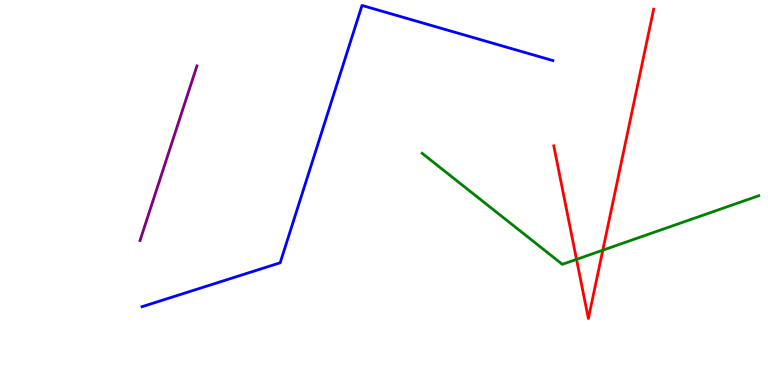[{'lines': ['blue', 'red'], 'intersections': []}, {'lines': ['green', 'red'], 'intersections': [{'x': 7.44, 'y': 3.26}, {'x': 7.78, 'y': 3.5}]}, {'lines': ['purple', 'red'], 'intersections': []}, {'lines': ['blue', 'green'], 'intersections': []}, {'lines': ['blue', 'purple'], 'intersections': []}, {'lines': ['green', 'purple'], 'intersections': []}]